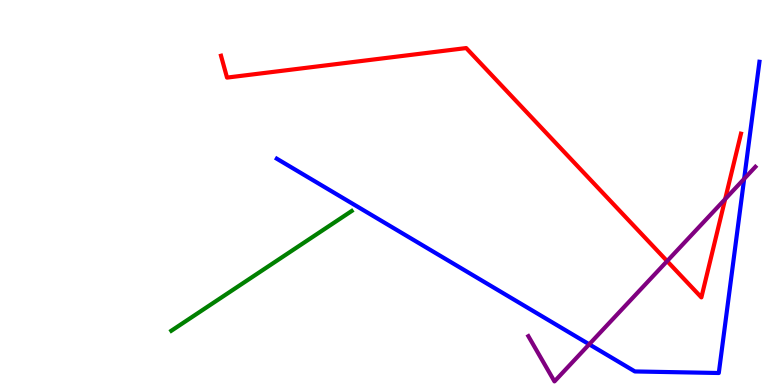[{'lines': ['blue', 'red'], 'intersections': []}, {'lines': ['green', 'red'], 'intersections': []}, {'lines': ['purple', 'red'], 'intersections': [{'x': 8.61, 'y': 3.22}, {'x': 9.36, 'y': 4.83}]}, {'lines': ['blue', 'green'], 'intersections': []}, {'lines': ['blue', 'purple'], 'intersections': [{'x': 7.6, 'y': 1.06}, {'x': 9.6, 'y': 5.35}]}, {'lines': ['green', 'purple'], 'intersections': []}]